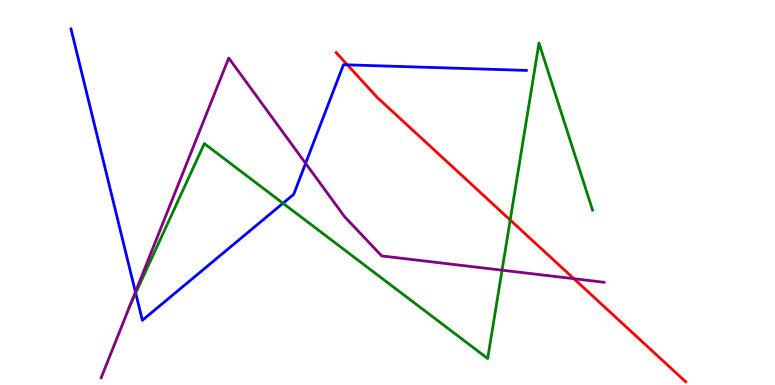[{'lines': ['blue', 'red'], 'intersections': [{'x': 4.48, 'y': 8.32}]}, {'lines': ['green', 'red'], 'intersections': [{'x': 6.58, 'y': 4.29}]}, {'lines': ['purple', 'red'], 'intersections': [{'x': 7.4, 'y': 2.76}]}, {'lines': ['blue', 'green'], 'intersections': [{'x': 1.75, 'y': 2.39}, {'x': 3.65, 'y': 4.72}]}, {'lines': ['blue', 'purple'], 'intersections': [{'x': 1.75, 'y': 2.42}, {'x': 3.94, 'y': 5.76}]}, {'lines': ['green', 'purple'], 'intersections': [{'x': 1.68, 'y': 2.07}, {'x': 6.48, 'y': 2.98}]}]